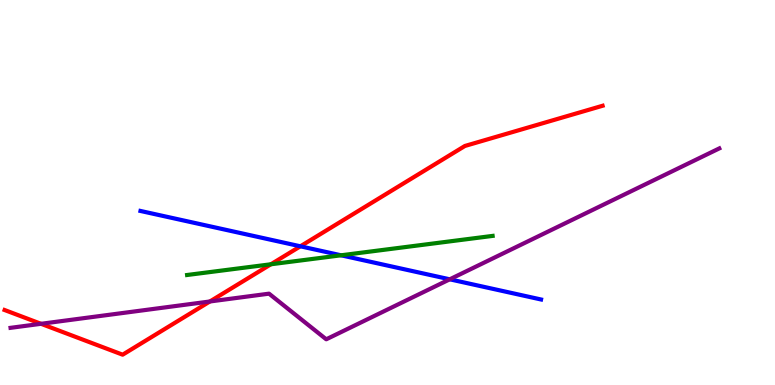[{'lines': ['blue', 'red'], 'intersections': [{'x': 3.88, 'y': 3.6}]}, {'lines': ['green', 'red'], 'intersections': [{'x': 3.5, 'y': 3.14}]}, {'lines': ['purple', 'red'], 'intersections': [{'x': 0.529, 'y': 1.59}, {'x': 2.71, 'y': 2.17}]}, {'lines': ['blue', 'green'], 'intersections': [{'x': 4.4, 'y': 3.37}]}, {'lines': ['blue', 'purple'], 'intersections': [{'x': 5.8, 'y': 2.75}]}, {'lines': ['green', 'purple'], 'intersections': []}]